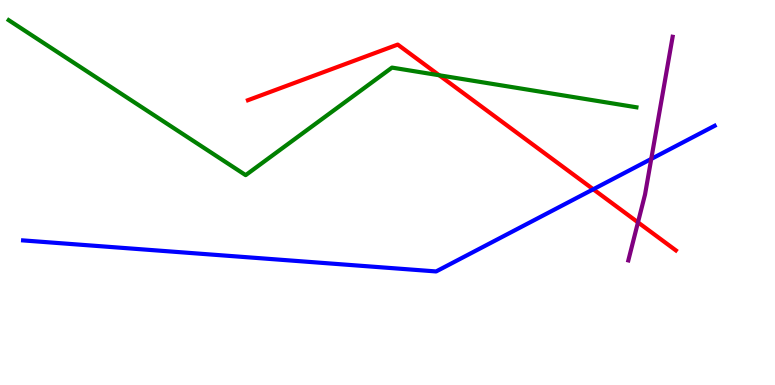[{'lines': ['blue', 'red'], 'intersections': [{'x': 7.66, 'y': 5.08}]}, {'lines': ['green', 'red'], 'intersections': [{'x': 5.67, 'y': 8.05}]}, {'lines': ['purple', 'red'], 'intersections': [{'x': 8.23, 'y': 4.22}]}, {'lines': ['blue', 'green'], 'intersections': []}, {'lines': ['blue', 'purple'], 'intersections': [{'x': 8.4, 'y': 5.87}]}, {'lines': ['green', 'purple'], 'intersections': []}]